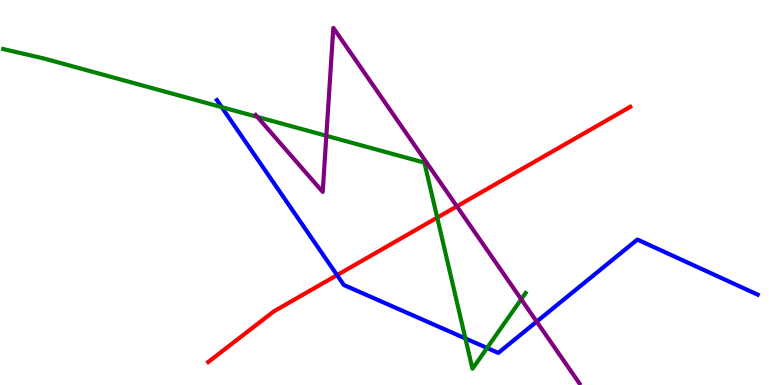[{'lines': ['blue', 'red'], 'intersections': [{'x': 4.35, 'y': 2.85}]}, {'lines': ['green', 'red'], 'intersections': [{'x': 5.64, 'y': 4.35}]}, {'lines': ['purple', 'red'], 'intersections': [{'x': 5.9, 'y': 4.64}]}, {'lines': ['blue', 'green'], 'intersections': [{'x': 2.86, 'y': 7.22}, {'x': 6.01, 'y': 1.21}, {'x': 6.28, 'y': 0.962}]}, {'lines': ['blue', 'purple'], 'intersections': [{'x': 6.92, 'y': 1.65}]}, {'lines': ['green', 'purple'], 'intersections': [{'x': 3.32, 'y': 6.96}, {'x': 4.21, 'y': 6.47}, {'x': 6.73, 'y': 2.23}]}]